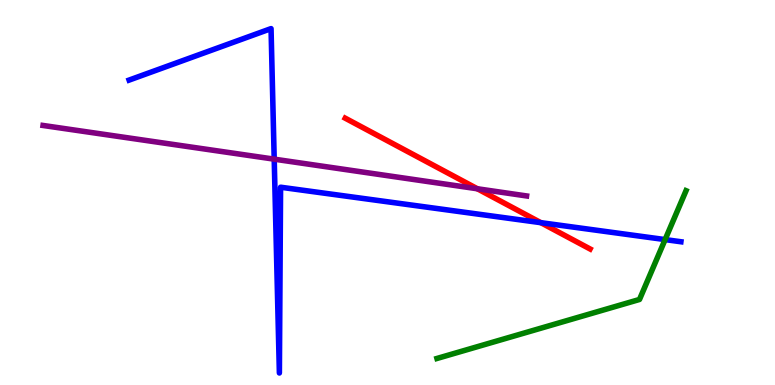[{'lines': ['blue', 'red'], 'intersections': [{'x': 6.98, 'y': 4.22}]}, {'lines': ['green', 'red'], 'intersections': []}, {'lines': ['purple', 'red'], 'intersections': [{'x': 6.16, 'y': 5.1}]}, {'lines': ['blue', 'green'], 'intersections': [{'x': 8.58, 'y': 3.78}]}, {'lines': ['blue', 'purple'], 'intersections': [{'x': 3.54, 'y': 5.87}]}, {'lines': ['green', 'purple'], 'intersections': []}]